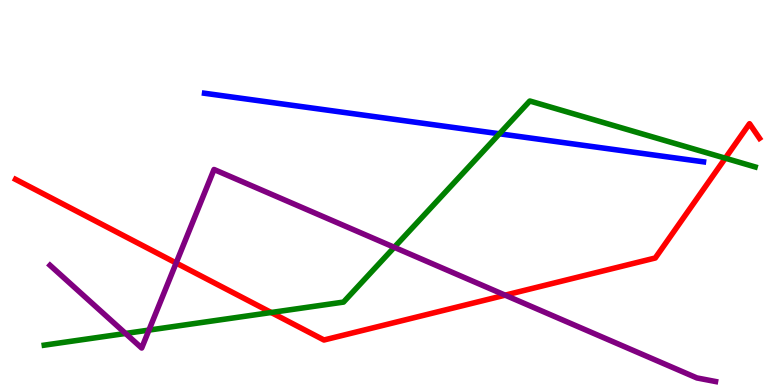[{'lines': ['blue', 'red'], 'intersections': []}, {'lines': ['green', 'red'], 'intersections': [{'x': 3.5, 'y': 1.88}, {'x': 9.36, 'y': 5.89}]}, {'lines': ['purple', 'red'], 'intersections': [{'x': 2.27, 'y': 3.17}, {'x': 6.52, 'y': 2.33}]}, {'lines': ['blue', 'green'], 'intersections': [{'x': 6.44, 'y': 6.53}]}, {'lines': ['blue', 'purple'], 'intersections': []}, {'lines': ['green', 'purple'], 'intersections': [{'x': 1.62, 'y': 1.34}, {'x': 1.92, 'y': 1.43}, {'x': 5.09, 'y': 3.58}]}]